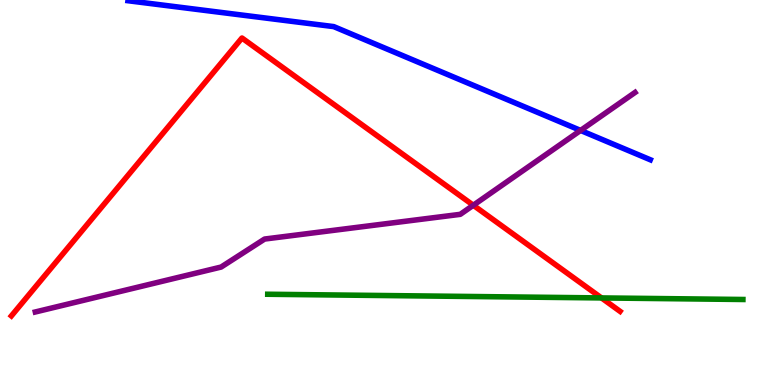[{'lines': ['blue', 'red'], 'intersections': []}, {'lines': ['green', 'red'], 'intersections': [{'x': 7.76, 'y': 2.26}]}, {'lines': ['purple', 'red'], 'intersections': [{'x': 6.11, 'y': 4.67}]}, {'lines': ['blue', 'green'], 'intersections': []}, {'lines': ['blue', 'purple'], 'intersections': [{'x': 7.49, 'y': 6.61}]}, {'lines': ['green', 'purple'], 'intersections': []}]